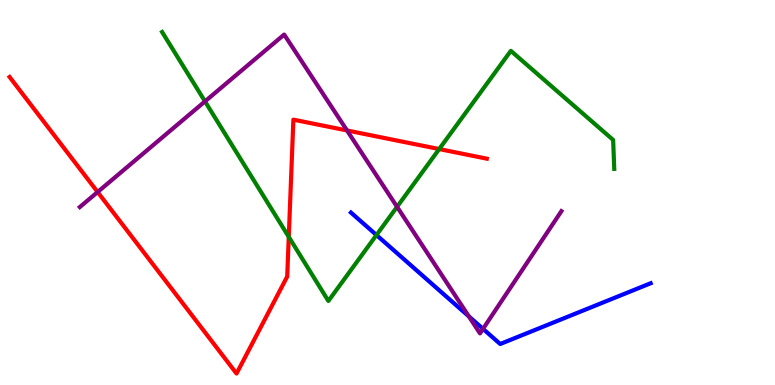[{'lines': ['blue', 'red'], 'intersections': []}, {'lines': ['green', 'red'], 'intersections': [{'x': 3.73, 'y': 3.85}, {'x': 5.67, 'y': 6.13}]}, {'lines': ['purple', 'red'], 'intersections': [{'x': 1.26, 'y': 5.01}, {'x': 4.48, 'y': 6.61}]}, {'lines': ['blue', 'green'], 'intersections': [{'x': 4.86, 'y': 3.9}]}, {'lines': ['blue', 'purple'], 'intersections': [{'x': 6.05, 'y': 1.78}, {'x': 6.23, 'y': 1.46}]}, {'lines': ['green', 'purple'], 'intersections': [{'x': 2.65, 'y': 7.37}, {'x': 5.12, 'y': 4.63}]}]